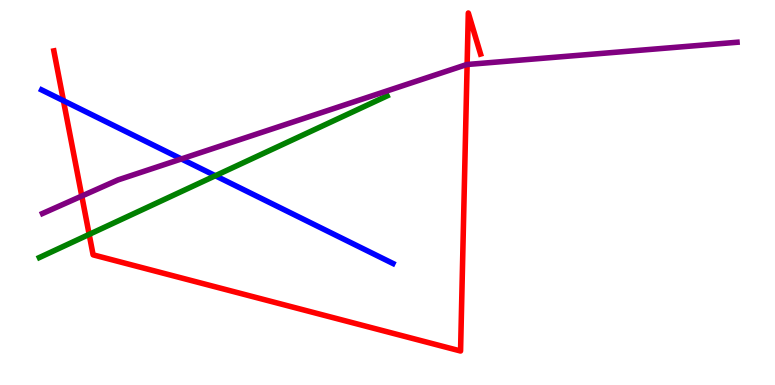[{'lines': ['blue', 'red'], 'intersections': [{'x': 0.819, 'y': 7.38}]}, {'lines': ['green', 'red'], 'intersections': [{'x': 1.15, 'y': 3.91}]}, {'lines': ['purple', 'red'], 'intersections': [{'x': 1.06, 'y': 4.91}, {'x': 6.03, 'y': 8.32}]}, {'lines': ['blue', 'green'], 'intersections': [{'x': 2.78, 'y': 5.44}]}, {'lines': ['blue', 'purple'], 'intersections': [{'x': 2.34, 'y': 5.87}]}, {'lines': ['green', 'purple'], 'intersections': []}]